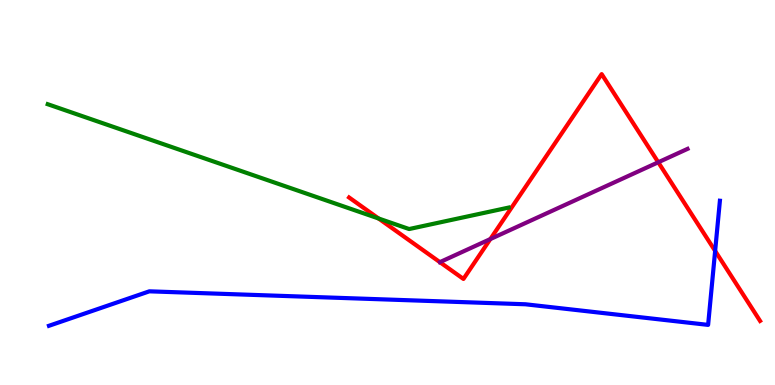[{'lines': ['blue', 'red'], 'intersections': [{'x': 9.23, 'y': 3.48}]}, {'lines': ['green', 'red'], 'intersections': [{'x': 4.88, 'y': 4.33}]}, {'lines': ['purple', 'red'], 'intersections': [{'x': 6.33, 'y': 3.79}, {'x': 8.49, 'y': 5.79}]}, {'lines': ['blue', 'green'], 'intersections': []}, {'lines': ['blue', 'purple'], 'intersections': []}, {'lines': ['green', 'purple'], 'intersections': []}]